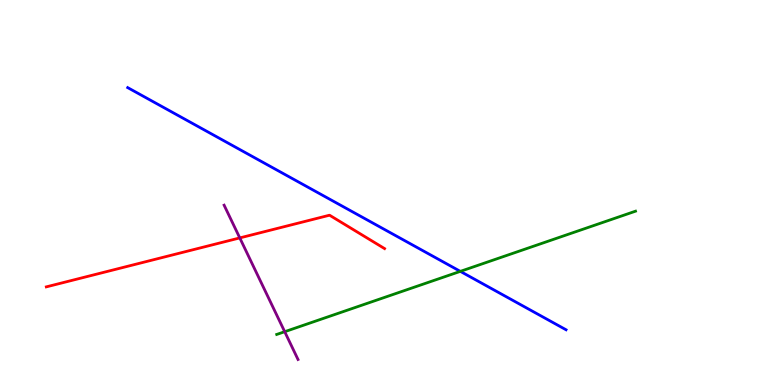[{'lines': ['blue', 'red'], 'intersections': []}, {'lines': ['green', 'red'], 'intersections': []}, {'lines': ['purple', 'red'], 'intersections': [{'x': 3.09, 'y': 3.82}]}, {'lines': ['blue', 'green'], 'intersections': [{'x': 5.94, 'y': 2.95}]}, {'lines': ['blue', 'purple'], 'intersections': []}, {'lines': ['green', 'purple'], 'intersections': [{'x': 3.67, 'y': 1.38}]}]